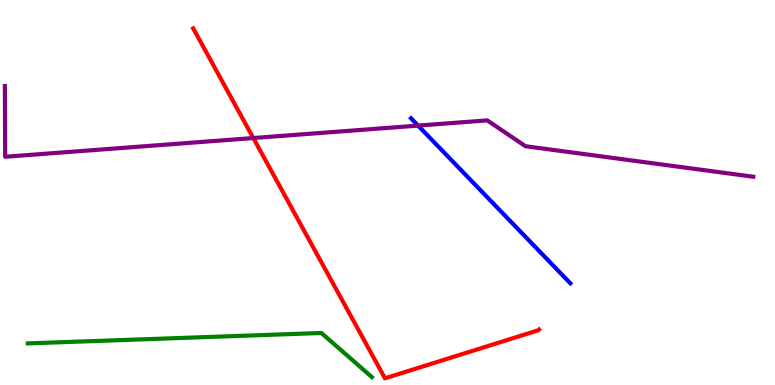[{'lines': ['blue', 'red'], 'intersections': []}, {'lines': ['green', 'red'], 'intersections': []}, {'lines': ['purple', 'red'], 'intersections': [{'x': 3.27, 'y': 6.41}]}, {'lines': ['blue', 'green'], 'intersections': []}, {'lines': ['blue', 'purple'], 'intersections': [{'x': 5.39, 'y': 6.74}]}, {'lines': ['green', 'purple'], 'intersections': []}]